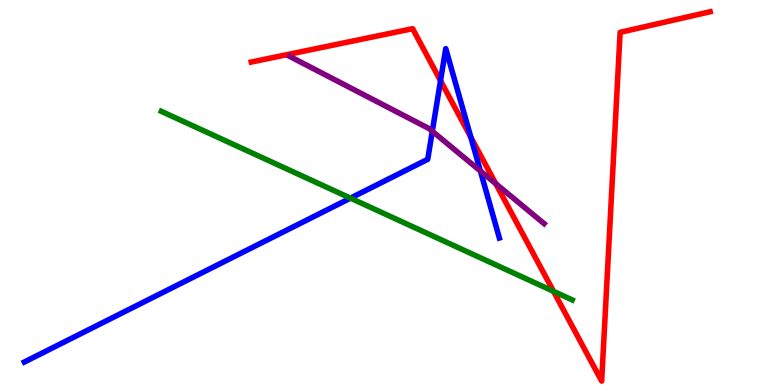[{'lines': ['blue', 'red'], 'intersections': [{'x': 5.68, 'y': 7.9}, {'x': 6.08, 'y': 6.44}]}, {'lines': ['green', 'red'], 'intersections': [{'x': 7.14, 'y': 2.43}]}, {'lines': ['purple', 'red'], 'intersections': [{'x': 6.4, 'y': 5.23}]}, {'lines': ['blue', 'green'], 'intersections': [{'x': 4.52, 'y': 4.85}]}, {'lines': ['blue', 'purple'], 'intersections': [{'x': 5.58, 'y': 6.59}, {'x': 6.2, 'y': 5.56}]}, {'lines': ['green', 'purple'], 'intersections': []}]